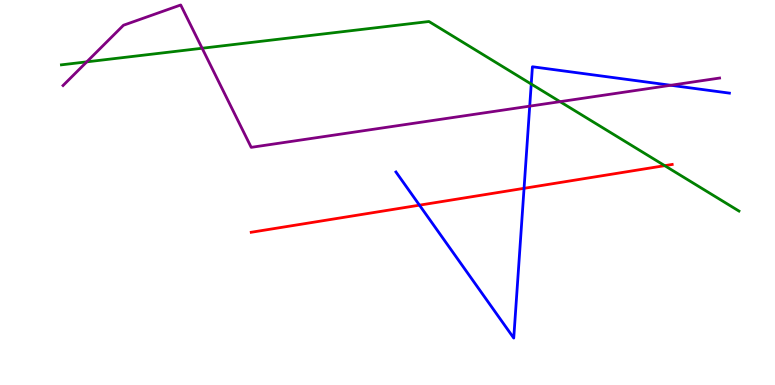[{'lines': ['blue', 'red'], 'intersections': [{'x': 5.41, 'y': 4.67}, {'x': 6.76, 'y': 5.11}]}, {'lines': ['green', 'red'], 'intersections': [{'x': 8.58, 'y': 5.7}]}, {'lines': ['purple', 'red'], 'intersections': []}, {'lines': ['blue', 'green'], 'intersections': [{'x': 6.85, 'y': 7.82}]}, {'lines': ['blue', 'purple'], 'intersections': [{'x': 6.84, 'y': 7.24}, {'x': 8.66, 'y': 7.79}]}, {'lines': ['green', 'purple'], 'intersections': [{'x': 1.12, 'y': 8.39}, {'x': 2.61, 'y': 8.75}, {'x': 7.23, 'y': 7.36}]}]